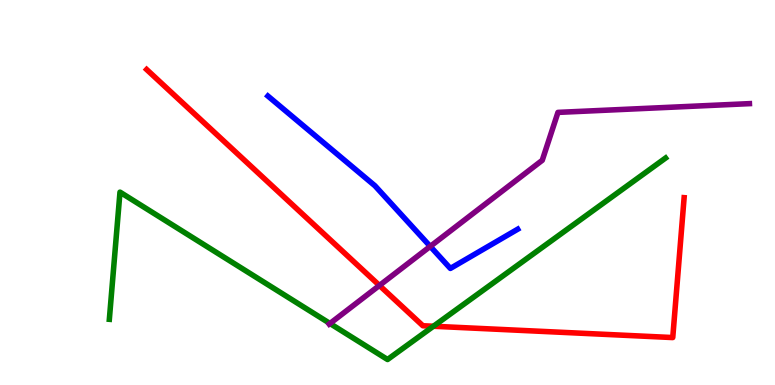[{'lines': ['blue', 'red'], 'intersections': []}, {'lines': ['green', 'red'], 'intersections': [{'x': 5.59, 'y': 1.53}]}, {'lines': ['purple', 'red'], 'intersections': [{'x': 4.9, 'y': 2.59}]}, {'lines': ['blue', 'green'], 'intersections': []}, {'lines': ['blue', 'purple'], 'intersections': [{'x': 5.55, 'y': 3.6}]}, {'lines': ['green', 'purple'], 'intersections': [{'x': 4.26, 'y': 1.6}]}]